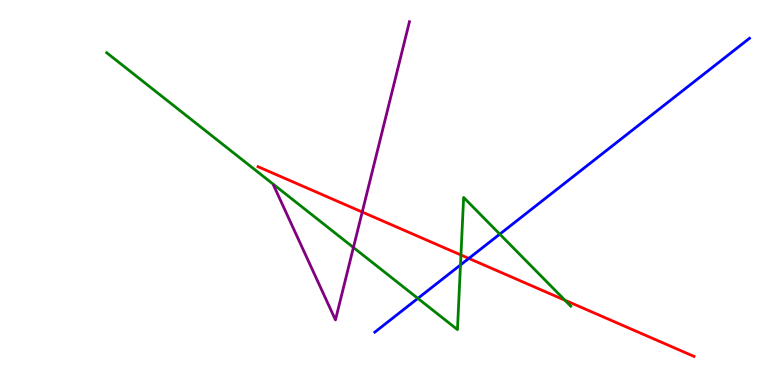[{'lines': ['blue', 'red'], 'intersections': [{'x': 6.05, 'y': 3.29}]}, {'lines': ['green', 'red'], 'intersections': [{'x': 5.95, 'y': 3.38}, {'x': 7.29, 'y': 2.2}]}, {'lines': ['purple', 'red'], 'intersections': [{'x': 4.67, 'y': 4.49}]}, {'lines': ['blue', 'green'], 'intersections': [{'x': 5.39, 'y': 2.25}, {'x': 5.94, 'y': 3.12}, {'x': 6.45, 'y': 3.92}]}, {'lines': ['blue', 'purple'], 'intersections': []}, {'lines': ['green', 'purple'], 'intersections': [{'x': 4.56, 'y': 3.57}]}]